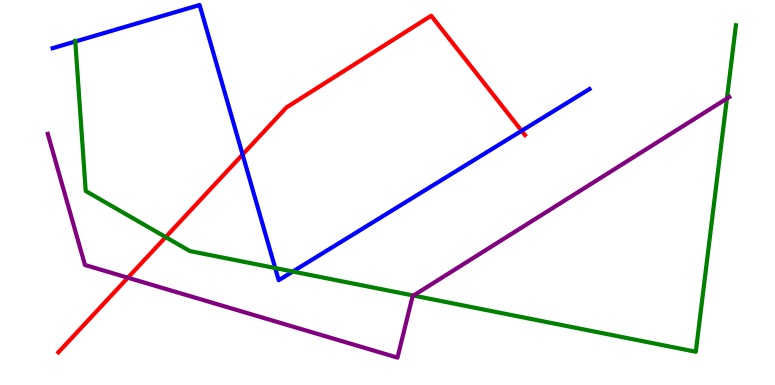[{'lines': ['blue', 'red'], 'intersections': [{'x': 3.13, 'y': 5.99}, {'x': 6.73, 'y': 6.6}]}, {'lines': ['green', 'red'], 'intersections': [{'x': 2.14, 'y': 3.84}]}, {'lines': ['purple', 'red'], 'intersections': [{'x': 1.65, 'y': 2.79}]}, {'lines': ['blue', 'green'], 'intersections': [{'x': 0.972, 'y': 8.92}, {'x': 3.55, 'y': 3.04}, {'x': 3.78, 'y': 2.95}]}, {'lines': ['blue', 'purple'], 'intersections': []}, {'lines': ['green', 'purple'], 'intersections': [{'x': 5.34, 'y': 2.32}, {'x': 9.38, 'y': 7.44}]}]